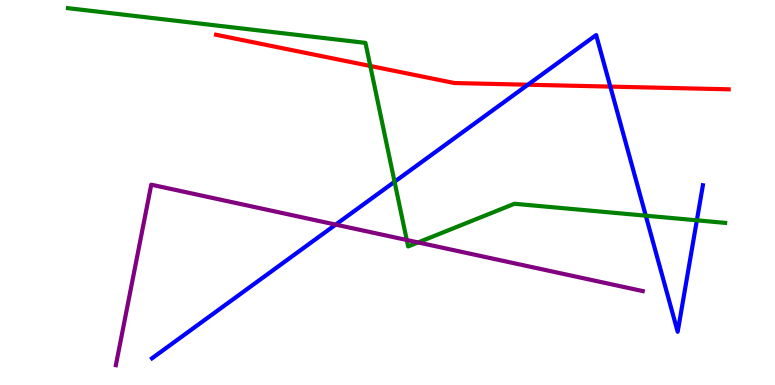[{'lines': ['blue', 'red'], 'intersections': [{'x': 6.81, 'y': 7.8}, {'x': 7.88, 'y': 7.75}]}, {'lines': ['green', 'red'], 'intersections': [{'x': 4.78, 'y': 8.29}]}, {'lines': ['purple', 'red'], 'intersections': []}, {'lines': ['blue', 'green'], 'intersections': [{'x': 5.09, 'y': 5.28}, {'x': 8.33, 'y': 4.4}, {'x': 8.99, 'y': 4.28}]}, {'lines': ['blue', 'purple'], 'intersections': [{'x': 4.33, 'y': 4.17}]}, {'lines': ['green', 'purple'], 'intersections': [{'x': 5.25, 'y': 3.77}, {'x': 5.39, 'y': 3.7}]}]